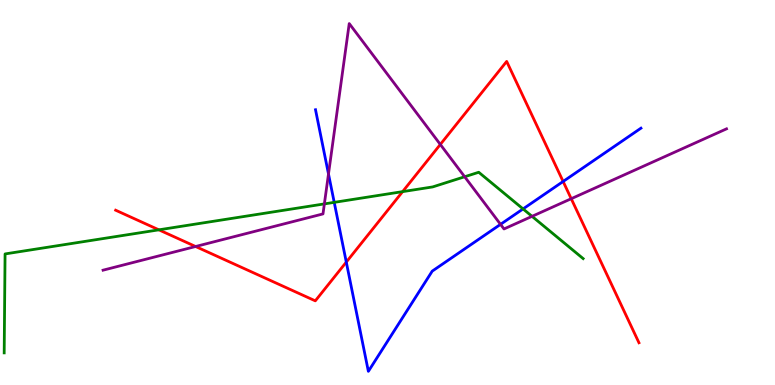[{'lines': ['blue', 'red'], 'intersections': [{'x': 4.47, 'y': 3.19}, {'x': 7.27, 'y': 5.29}]}, {'lines': ['green', 'red'], 'intersections': [{'x': 2.05, 'y': 4.03}, {'x': 5.19, 'y': 5.02}]}, {'lines': ['purple', 'red'], 'intersections': [{'x': 2.52, 'y': 3.6}, {'x': 5.68, 'y': 6.25}, {'x': 7.37, 'y': 4.84}]}, {'lines': ['blue', 'green'], 'intersections': [{'x': 4.31, 'y': 4.74}, {'x': 6.75, 'y': 4.57}]}, {'lines': ['blue', 'purple'], 'intersections': [{'x': 4.24, 'y': 5.48}, {'x': 6.46, 'y': 4.17}]}, {'lines': ['green', 'purple'], 'intersections': [{'x': 4.19, 'y': 4.7}, {'x': 6.0, 'y': 5.41}, {'x': 6.87, 'y': 4.38}]}]